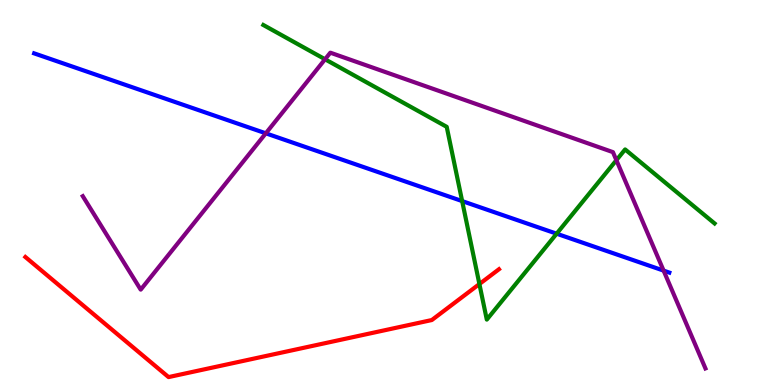[{'lines': ['blue', 'red'], 'intersections': []}, {'lines': ['green', 'red'], 'intersections': [{'x': 6.19, 'y': 2.62}]}, {'lines': ['purple', 'red'], 'intersections': []}, {'lines': ['blue', 'green'], 'intersections': [{'x': 5.96, 'y': 4.78}, {'x': 7.18, 'y': 3.93}]}, {'lines': ['blue', 'purple'], 'intersections': [{'x': 3.43, 'y': 6.54}, {'x': 8.56, 'y': 2.97}]}, {'lines': ['green', 'purple'], 'intersections': [{'x': 4.19, 'y': 8.46}, {'x': 7.95, 'y': 5.84}]}]